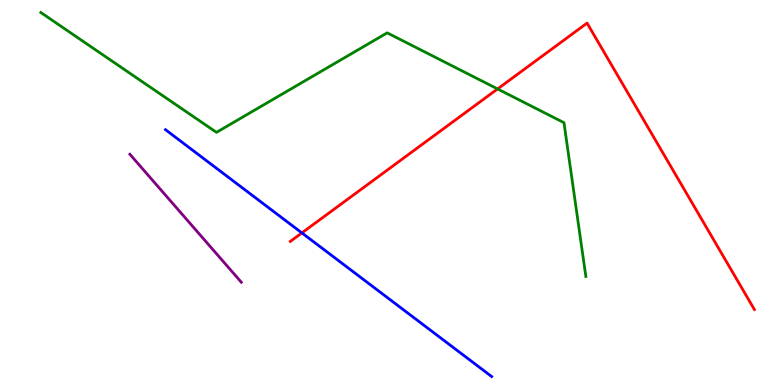[{'lines': ['blue', 'red'], 'intersections': [{'x': 3.9, 'y': 3.95}]}, {'lines': ['green', 'red'], 'intersections': [{'x': 6.42, 'y': 7.69}]}, {'lines': ['purple', 'red'], 'intersections': []}, {'lines': ['blue', 'green'], 'intersections': []}, {'lines': ['blue', 'purple'], 'intersections': []}, {'lines': ['green', 'purple'], 'intersections': []}]